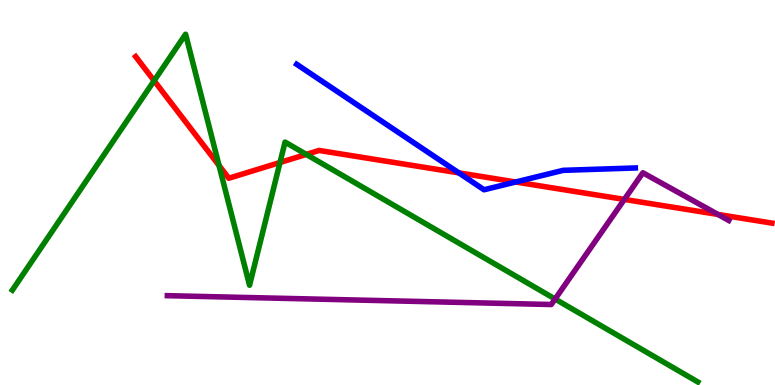[{'lines': ['blue', 'red'], 'intersections': [{'x': 5.92, 'y': 5.51}, {'x': 6.65, 'y': 5.27}]}, {'lines': ['green', 'red'], 'intersections': [{'x': 1.99, 'y': 7.9}, {'x': 2.83, 'y': 5.7}, {'x': 3.61, 'y': 5.78}, {'x': 3.95, 'y': 5.99}]}, {'lines': ['purple', 'red'], 'intersections': [{'x': 8.06, 'y': 4.82}, {'x': 9.26, 'y': 4.43}]}, {'lines': ['blue', 'green'], 'intersections': []}, {'lines': ['blue', 'purple'], 'intersections': []}, {'lines': ['green', 'purple'], 'intersections': [{'x': 7.16, 'y': 2.23}]}]